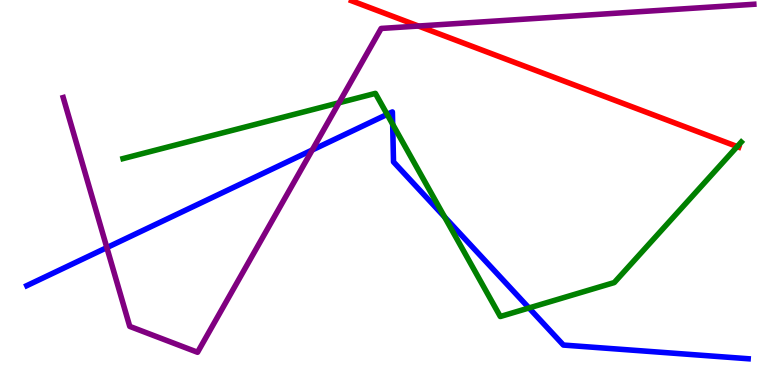[{'lines': ['blue', 'red'], 'intersections': []}, {'lines': ['green', 'red'], 'intersections': [{'x': 9.51, 'y': 6.19}]}, {'lines': ['purple', 'red'], 'intersections': [{'x': 5.4, 'y': 9.32}]}, {'lines': ['blue', 'green'], 'intersections': [{'x': 5.0, 'y': 7.03}, {'x': 5.07, 'y': 6.77}, {'x': 5.74, 'y': 4.37}, {'x': 6.83, 'y': 2.0}]}, {'lines': ['blue', 'purple'], 'intersections': [{'x': 1.38, 'y': 3.57}, {'x': 4.03, 'y': 6.1}]}, {'lines': ['green', 'purple'], 'intersections': [{'x': 4.37, 'y': 7.33}]}]